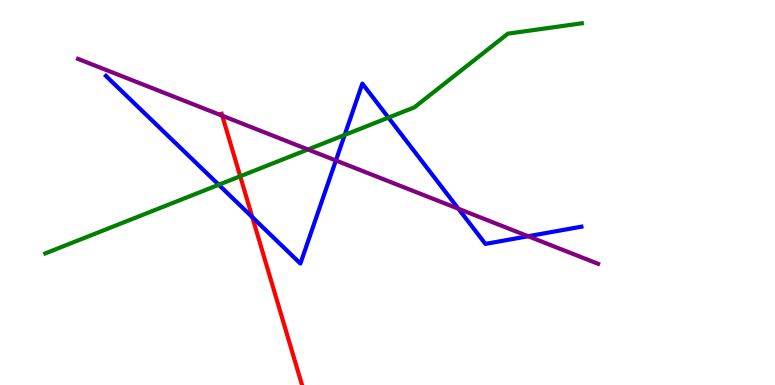[{'lines': ['blue', 'red'], 'intersections': [{'x': 3.26, 'y': 4.36}]}, {'lines': ['green', 'red'], 'intersections': [{'x': 3.1, 'y': 5.42}]}, {'lines': ['purple', 'red'], 'intersections': [{'x': 2.87, 'y': 6.99}]}, {'lines': ['blue', 'green'], 'intersections': [{'x': 2.82, 'y': 5.2}, {'x': 4.45, 'y': 6.5}, {'x': 5.01, 'y': 6.95}]}, {'lines': ['blue', 'purple'], 'intersections': [{'x': 4.33, 'y': 5.83}, {'x': 5.92, 'y': 4.58}, {'x': 6.81, 'y': 3.86}]}, {'lines': ['green', 'purple'], 'intersections': [{'x': 3.97, 'y': 6.12}]}]